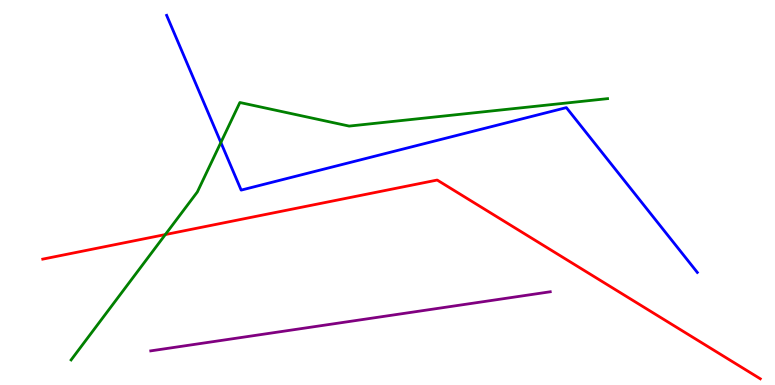[{'lines': ['blue', 'red'], 'intersections': []}, {'lines': ['green', 'red'], 'intersections': [{'x': 2.13, 'y': 3.91}]}, {'lines': ['purple', 'red'], 'intersections': []}, {'lines': ['blue', 'green'], 'intersections': [{'x': 2.85, 'y': 6.3}]}, {'lines': ['blue', 'purple'], 'intersections': []}, {'lines': ['green', 'purple'], 'intersections': []}]